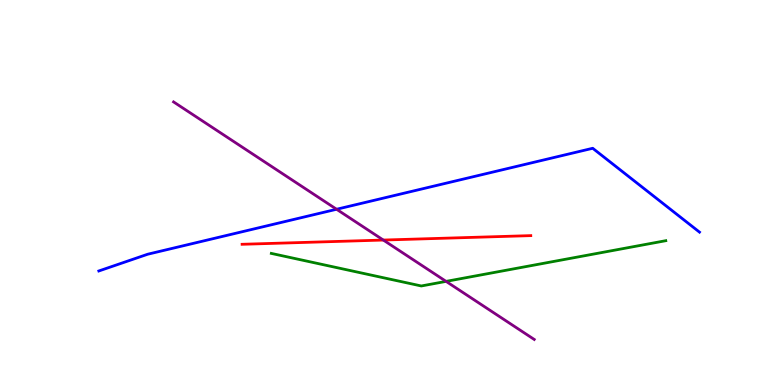[{'lines': ['blue', 'red'], 'intersections': []}, {'lines': ['green', 'red'], 'intersections': []}, {'lines': ['purple', 'red'], 'intersections': [{'x': 4.95, 'y': 3.76}]}, {'lines': ['blue', 'green'], 'intersections': []}, {'lines': ['blue', 'purple'], 'intersections': [{'x': 4.34, 'y': 4.56}]}, {'lines': ['green', 'purple'], 'intersections': [{'x': 5.76, 'y': 2.69}]}]